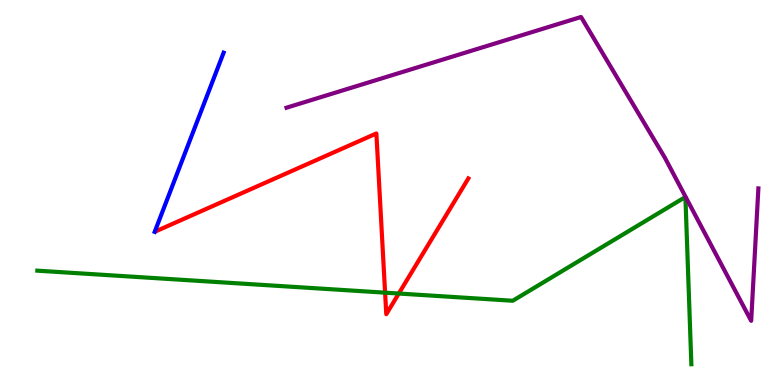[{'lines': ['blue', 'red'], 'intersections': []}, {'lines': ['green', 'red'], 'intersections': [{'x': 4.97, 'y': 2.4}, {'x': 5.15, 'y': 2.38}]}, {'lines': ['purple', 'red'], 'intersections': []}, {'lines': ['blue', 'green'], 'intersections': []}, {'lines': ['blue', 'purple'], 'intersections': []}, {'lines': ['green', 'purple'], 'intersections': []}]